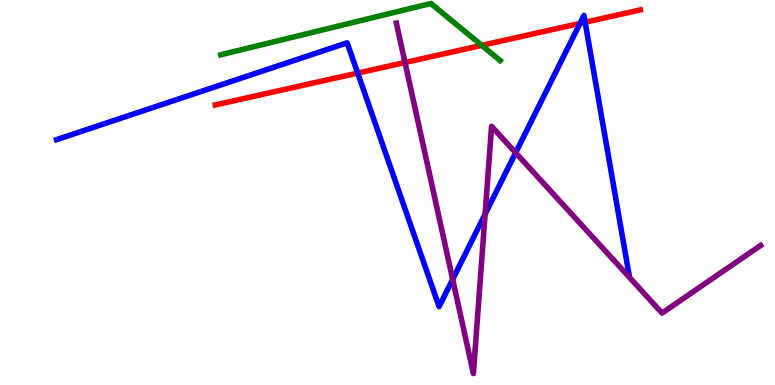[{'lines': ['blue', 'red'], 'intersections': [{'x': 4.62, 'y': 8.1}, {'x': 7.48, 'y': 9.39}, {'x': 7.55, 'y': 9.42}]}, {'lines': ['green', 'red'], 'intersections': [{'x': 6.22, 'y': 8.82}]}, {'lines': ['purple', 'red'], 'intersections': [{'x': 5.23, 'y': 8.38}]}, {'lines': ['blue', 'green'], 'intersections': []}, {'lines': ['blue', 'purple'], 'intersections': [{'x': 5.84, 'y': 2.74}, {'x': 6.26, 'y': 4.44}, {'x': 6.65, 'y': 6.03}]}, {'lines': ['green', 'purple'], 'intersections': []}]